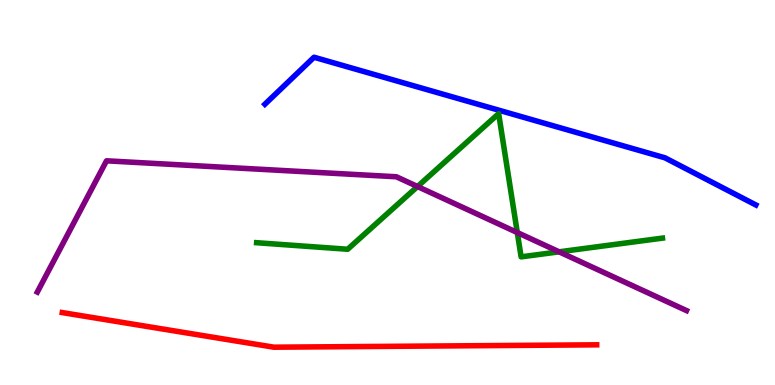[{'lines': ['blue', 'red'], 'intersections': []}, {'lines': ['green', 'red'], 'intersections': []}, {'lines': ['purple', 'red'], 'intersections': []}, {'lines': ['blue', 'green'], 'intersections': []}, {'lines': ['blue', 'purple'], 'intersections': []}, {'lines': ['green', 'purple'], 'intersections': [{'x': 5.39, 'y': 5.16}, {'x': 6.67, 'y': 3.96}, {'x': 7.21, 'y': 3.46}]}]